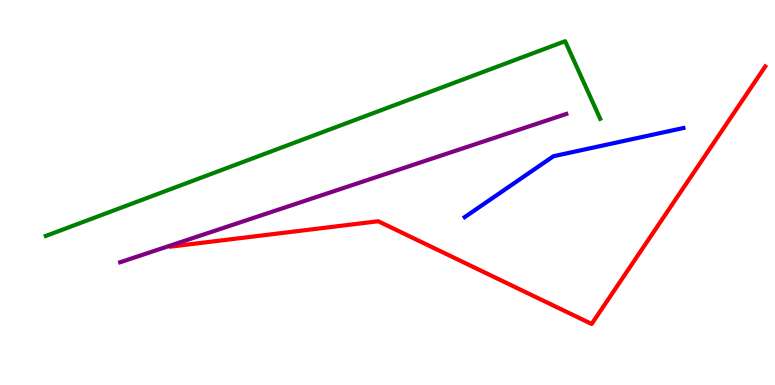[{'lines': ['blue', 'red'], 'intersections': []}, {'lines': ['green', 'red'], 'intersections': []}, {'lines': ['purple', 'red'], 'intersections': []}, {'lines': ['blue', 'green'], 'intersections': []}, {'lines': ['blue', 'purple'], 'intersections': []}, {'lines': ['green', 'purple'], 'intersections': []}]